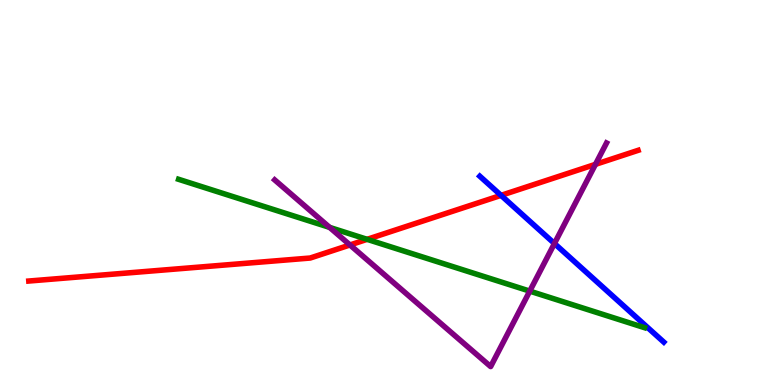[{'lines': ['blue', 'red'], 'intersections': [{'x': 6.46, 'y': 4.93}]}, {'lines': ['green', 'red'], 'intersections': [{'x': 4.74, 'y': 3.78}]}, {'lines': ['purple', 'red'], 'intersections': [{'x': 4.52, 'y': 3.64}, {'x': 7.68, 'y': 5.73}]}, {'lines': ['blue', 'green'], 'intersections': []}, {'lines': ['blue', 'purple'], 'intersections': [{'x': 7.15, 'y': 3.68}]}, {'lines': ['green', 'purple'], 'intersections': [{'x': 4.25, 'y': 4.09}, {'x': 6.84, 'y': 2.44}]}]